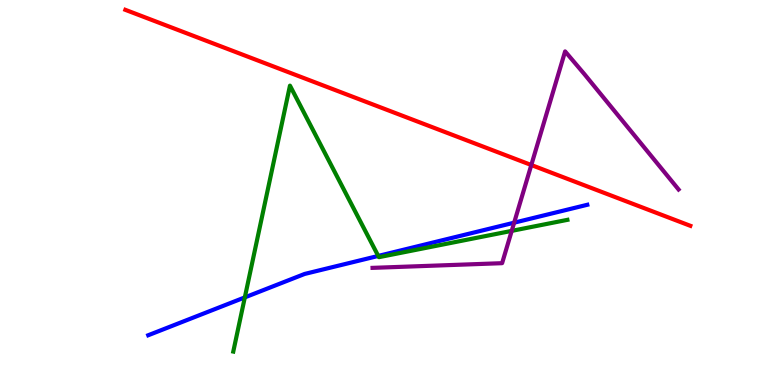[{'lines': ['blue', 'red'], 'intersections': []}, {'lines': ['green', 'red'], 'intersections': []}, {'lines': ['purple', 'red'], 'intersections': [{'x': 6.86, 'y': 5.71}]}, {'lines': ['blue', 'green'], 'intersections': [{'x': 3.16, 'y': 2.28}, {'x': 4.88, 'y': 3.35}]}, {'lines': ['blue', 'purple'], 'intersections': [{'x': 6.63, 'y': 4.22}]}, {'lines': ['green', 'purple'], 'intersections': [{'x': 6.6, 'y': 4.0}]}]